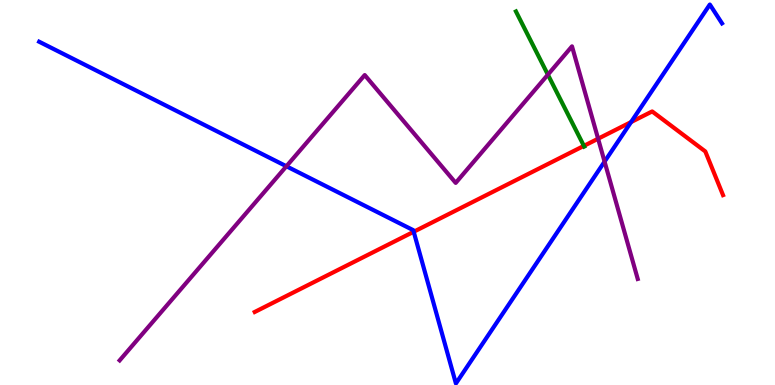[{'lines': ['blue', 'red'], 'intersections': [{'x': 5.34, 'y': 3.98}, {'x': 8.14, 'y': 6.83}]}, {'lines': ['green', 'red'], 'intersections': [{'x': 7.53, 'y': 6.21}]}, {'lines': ['purple', 'red'], 'intersections': [{'x': 7.72, 'y': 6.4}]}, {'lines': ['blue', 'green'], 'intersections': []}, {'lines': ['blue', 'purple'], 'intersections': [{'x': 3.7, 'y': 5.68}, {'x': 7.8, 'y': 5.8}]}, {'lines': ['green', 'purple'], 'intersections': [{'x': 7.07, 'y': 8.06}]}]